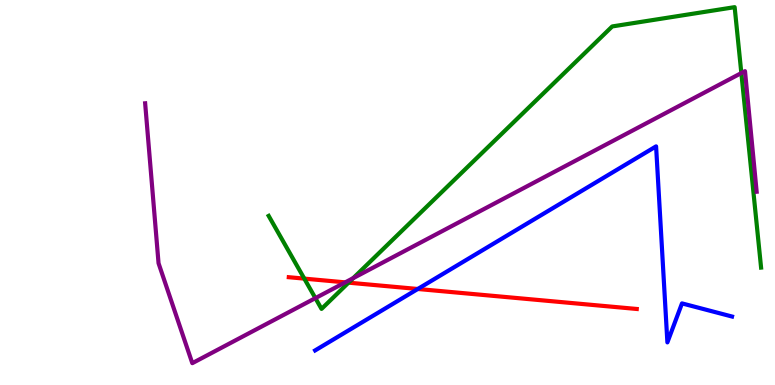[{'lines': ['blue', 'red'], 'intersections': [{'x': 5.39, 'y': 2.49}]}, {'lines': ['green', 'red'], 'intersections': [{'x': 3.93, 'y': 2.76}, {'x': 4.5, 'y': 2.66}]}, {'lines': ['purple', 'red'], 'intersections': [{'x': 4.45, 'y': 2.67}]}, {'lines': ['blue', 'green'], 'intersections': []}, {'lines': ['blue', 'purple'], 'intersections': []}, {'lines': ['green', 'purple'], 'intersections': [{'x': 4.07, 'y': 2.26}, {'x': 4.56, 'y': 2.77}, {'x': 9.57, 'y': 8.1}]}]